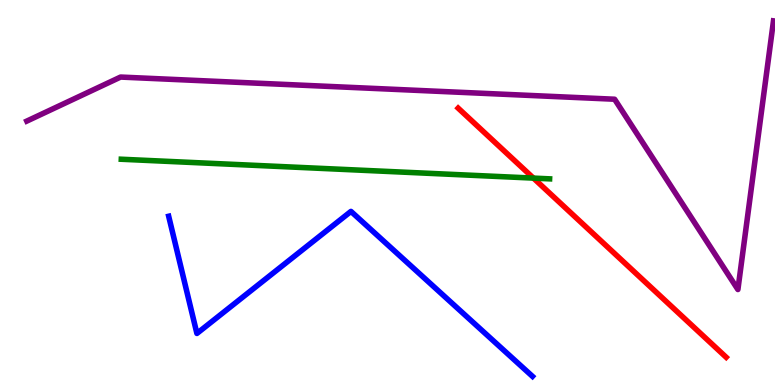[{'lines': ['blue', 'red'], 'intersections': []}, {'lines': ['green', 'red'], 'intersections': [{'x': 6.88, 'y': 5.37}]}, {'lines': ['purple', 'red'], 'intersections': []}, {'lines': ['blue', 'green'], 'intersections': []}, {'lines': ['blue', 'purple'], 'intersections': []}, {'lines': ['green', 'purple'], 'intersections': []}]